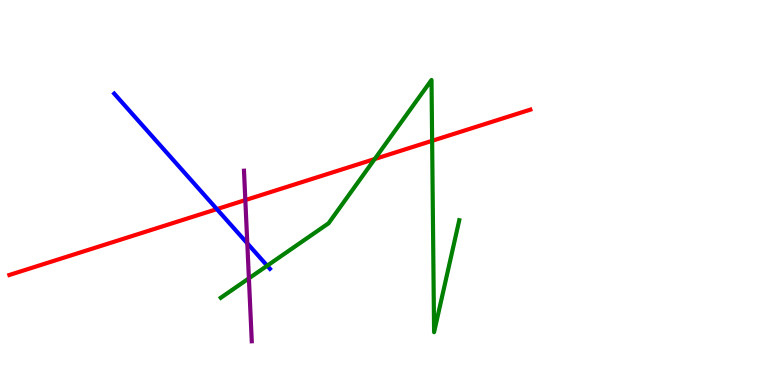[{'lines': ['blue', 'red'], 'intersections': [{'x': 2.8, 'y': 4.57}]}, {'lines': ['green', 'red'], 'intersections': [{'x': 4.84, 'y': 5.87}, {'x': 5.58, 'y': 6.34}]}, {'lines': ['purple', 'red'], 'intersections': [{'x': 3.17, 'y': 4.8}]}, {'lines': ['blue', 'green'], 'intersections': [{'x': 3.45, 'y': 3.1}]}, {'lines': ['blue', 'purple'], 'intersections': [{'x': 3.19, 'y': 3.68}]}, {'lines': ['green', 'purple'], 'intersections': [{'x': 3.21, 'y': 2.77}]}]